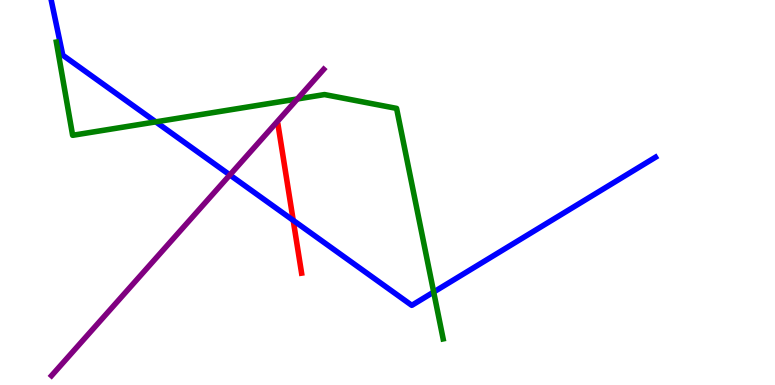[{'lines': ['blue', 'red'], 'intersections': [{'x': 3.78, 'y': 4.28}]}, {'lines': ['green', 'red'], 'intersections': []}, {'lines': ['purple', 'red'], 'intersections': []}, {'lines': ['blue', 'green'], 'intersections': [{'x': 2.01, 'y': 6.83}, {'x': 5.6, 'y': 2.41}]}, {'lines': ['blue', 'purple'], 'intersections': [{'x': 2.97, 'y': 5.46}]}, {'lines': ['green', 'purple'], 'intersections': [{'x': 3.84, 'y': 7.43}]}]